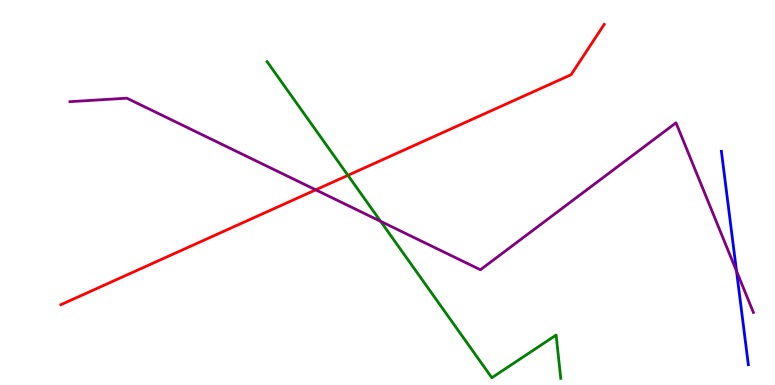[{'lines': ['blue', 'red'], 'intersections': []}, {'lines': ['green', 'red'], 'intersections': [{'x': 4.49, 'y': 5.45}]}, {'lines': ['purple', 'red'], 'intersections': [{'x': 4.07, 'y': 5.07}]}, {'lines': ['blue', 'green'], 'intersections': []}, {'lines': ['blue', 'purple'], 'intersections': [{'x': 9.5, 'y': 2.96}]}, {'lines': ['green', 'purple'], 'intersections': [{'x': 4.91, 'y': 4.25}]}]